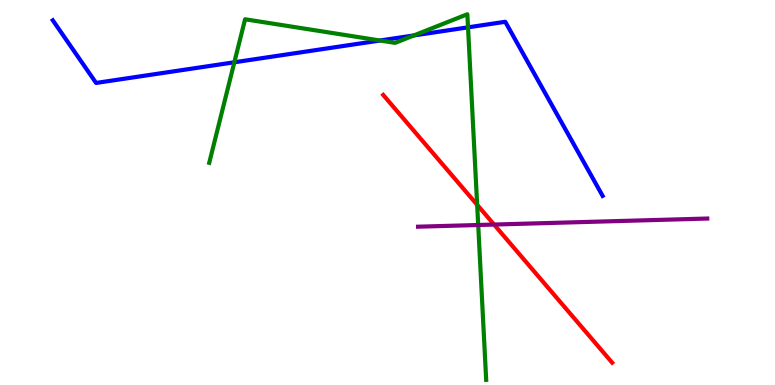[{'lines': ['blue', 'red'], 'intersections': []}, {'lines': ['green', 'red'], 'intersections': [{'x': 6.16, 'y': 4.68}]}, {'lines': ['purple', 'red'], 'intersections': [{'x': 6.37, 'y': 4.17}]}, {'lines': ['blue', 'green'], 'intersections': [{'x': 3.02, 'y': 8.38}, {'x': 4.9, 'y': 8.95}, {'x': 5.34, 'y': 9.08}, {'x': 6.04, 'y': 9.29}]}, {'lines': ['blue', 'purple'], 'intersections': []}, {'lines': ['green', 'purple'], 'intersections': [{'x': 6.17, 'y': 4.16}]}]